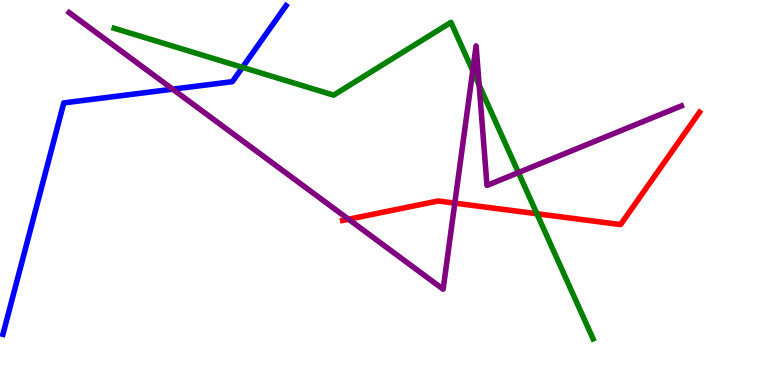[{'lines': ['blue', 'red'], 'intersections': []}, {'lines': ['green', 'red'], 'intersections': [{'x': 6.93, 'y': 4.45}]}, {'lines': ['purple', 'red'], 'intersections': [{'x': 4.5, 'y': 4.31}, {'x': 5.87, 'y': 4.72}]}, {'lines': ['blue', 'green'], 'intersections': [{'x': 3.13, 'y': 8.25}]}, {'lines': ['blue', 'purple'], 'intersections': [{'x': 2.23, 'y': 7.68}]}, {'lines': ['green', 'purple'], 'intersections': [{'x': 6.1, 'y': 8.16}, {'x': 6.18, 'y': 7.79}, {'x': 6.69, 'y': 5.52}]}]